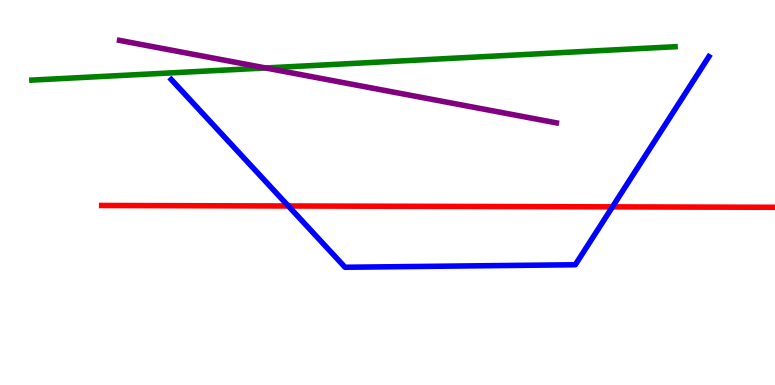[{'lines': ['blue', 'red'], 'intersections': [{'x': 3.72, 'y': 4.65}, {'x': 7.9, 'y': 4.63}]}, {'lines': ['green', 'red'], 'intersections': []}, {'lines': ['purple', 'red'], 'intersections': []}, {'lines': ['blue', 'green'], 'intersections': []}, {'lines': ['blue', 'purple'], 'intersections': []}, {'lines': ['green', 'purple'], 'intersections': [{'x': 3.43, 'y': 8.23}]}]